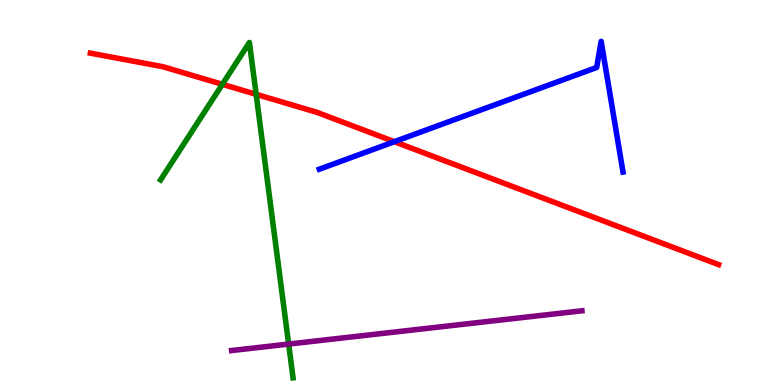[{'lines': ['blue', 'red'], 'intersections': [{'x': 5.09, 'y': 6.32}]}, {'lines': ['green', 'red'], 'intersections': [{'x': 2.87, 'y': 7.81}, {'x': 3.31, 'y': 7.55}]}, {'lines': ['purple', 'red'], 'intersections': []}, {'lines': ['blue', 'green'], 'intersections': []}, {'lines': ['blue', 'purple'], 'intersections': []}, {'lines': ['green', 'purple'], 'intersections': [{'x': 3.72, 'y': 1.06}]}]